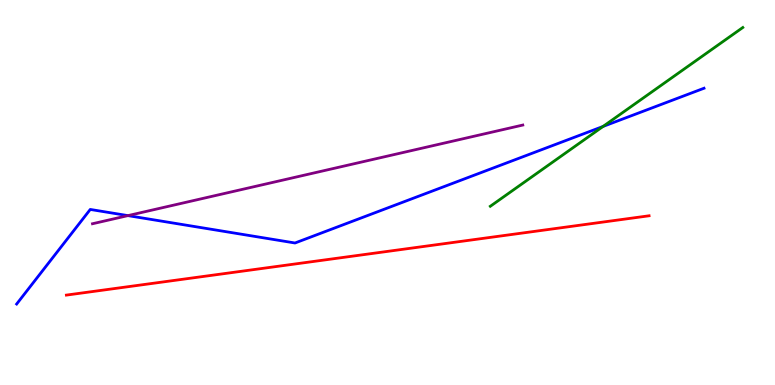[{'lines': ['blue', 'red'], 'intersections': []}, {'lines': ['green', 'red'], 'intersections': []}, {'lines': ['purple', 'red'], 'intersections': []}, {'lines': ['blue', 'green'], 'intersections': [{'x': 7.78, 'y': 6.72}]}, {'lines': ['blue', 'purple'], 'intersections': [{'x': 1.65, 'y': 4.4}]}, {'lines': ['green', 'purple'], 'intersections': []}]